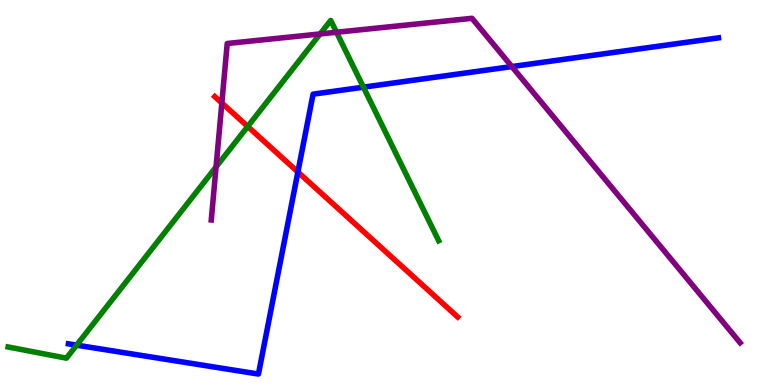[{'lines': ['blue', 'red'], 'intersections': [{'x': 3.84, 'y': 5.53}]}, {'lines': ['green', 'red'], 'intersections': [{'x': 3.2, 'y': 6.72}]}, {'lines': ['purple', 'red'], 'intersections': [{'x': 2.86, 'y': 7.32}]}, {'lines': ['blue', 'green'], 'intersections': [{'x': 0.989, 'y': 1.04}, {'x': 4.69, 'y': 7.74}]}, {'lines': ['blue', 'purple'], 'intersections': [{'x': 6.6, 'y': 8.27}]}, {'lines': ['green', 'purple'], 'intersections': [{'x': 2.79, 'y': 5.66}, {'x': 4.13, 'y': 9.12}, {'x': 4.34, 'y': 9.16}]}]